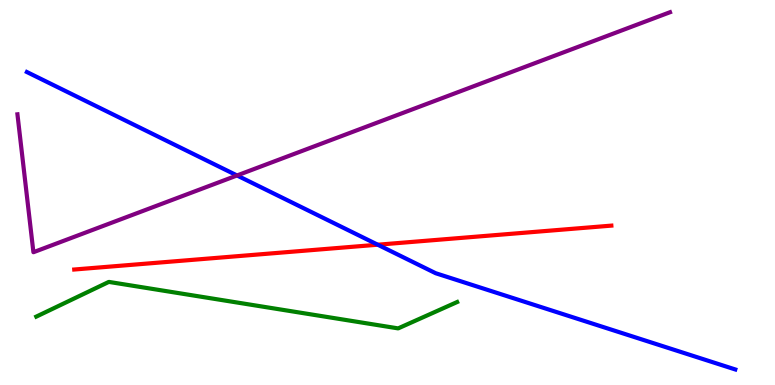[{'lines': ['blue', 'red'], 'intersections': [{'x': 4.87, 'y': 3.64}]}, {'lines': ['green', 'red'], 'intersections': []}, {'lines': ['purple', 'red'], 'intersections': []}, {'lines': ['blue', 'green'], 'intersections': []}, {'lines': ['blue', 'purple'], 'intersections': [{'x': 3.06, 'y': 5.44}]}, {'lines': ['green', 'purple'], 'intersections': []}]